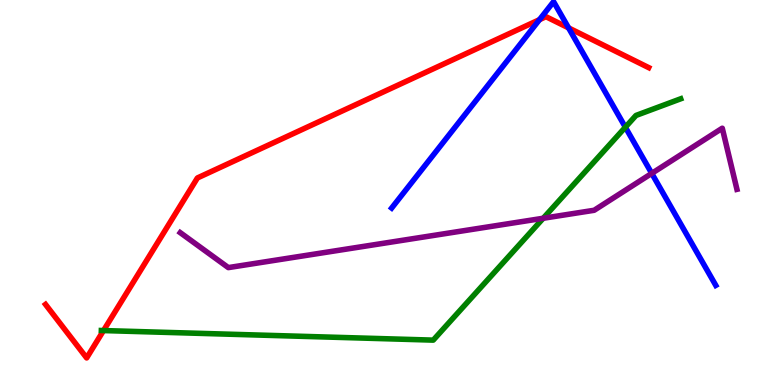[{'lines': ['blue', 'red'], 'intersections': [{'x': 6.96, 'y': 9.49}, {'x': 7.34, 'y': 9.28}]}, {'lines': ['green', 'red'], 'intersections': [{'x': 1.34, 'y': 1.41}]}, {'lines': ['purple', 'red'], 'intersections': []}, {'lines': ['blue', 'green'], 'intersections': [{'x': 8.07, 'y': 6.7}]}, {'lines': ['blue', 'purple'], 'intersections': [{'x': 8.41, 'y': 5.5}]}, {'lines': ['green', 'purple'], 'intersections': [{'x': 7.01, 'y': 4.33}]}]